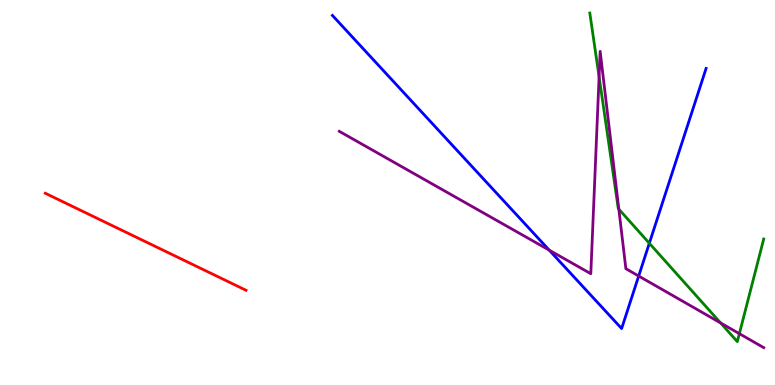[{'lines': ['blue', 'red'], 'intersections': []}, {'lines': ['green', 'red'], 'intersections': []}, {'lines': ['purple', 'red'], 'intersections': []}, {'lines': ['blue', 'green'], 'intersections': [{'x': 8.38, 'y': 3.68}]}, {'lines': ['blue', 'purple'], 'intersections': [{'x': 7.09, 'y': 3.5}, {'x': 8.24, 'y': 2.83}]}, {'lines': ['green', 'purple'], 'intersections': [{'x': 7.73, 'y': 8.01}, {'x': 7.98, 'y': 4.57}, {'x': 9.3, 'y': 1.61}, {'x': 9.54, 'y': 1.33}]}]